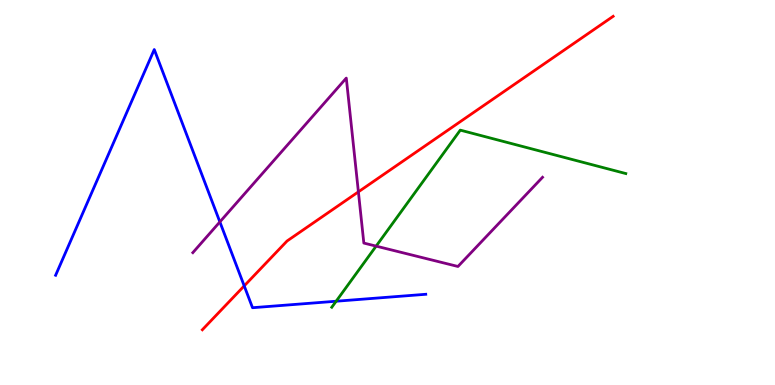[{'lines': ['blue', 'red'], 'intersections': [{'x': 3.15, 'y': 2.57}]}, {'lines': ['green', 'red'], 'intersections': []}, {'lines': ['purple', 'red'], 'intersections': [{'x': 4.62, 'y': 5.02}]}, {'lines': ['blue', 'green'], 'intersections': [{'x': 4.34, 'y': 2.18}]}, {'lines': ['blue', 'purple'], 'intersections': [{'x': 2.84, 'y': 4.24}]}, {'lines': ['green', 'purple'], 'intersections': [{'x': 4.85, 'y': 3.61}]}]